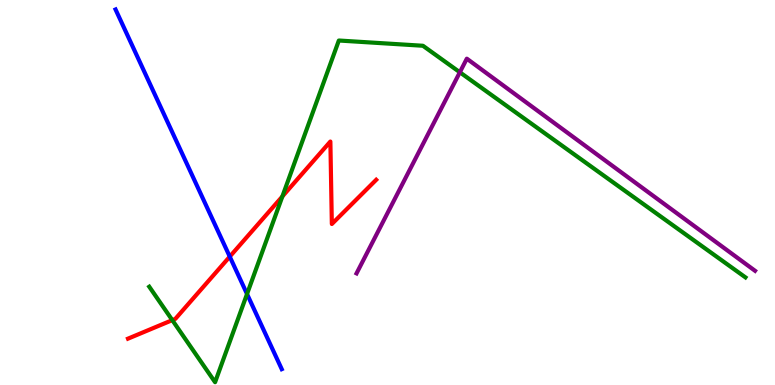[{'lines': ['blue', 'red'], 'intersections': [{'x': 2.96, 'y': 3.33}]}, {'lines': ['green', 'red'], 'intersections': [{'x': 2.22, 'y': 1.68}, {'x': 3.64, 'y': 4.9}]}, {'lines': ['purple', 'red'], 'intersections': []}, {'lines': ['blue', 'green'], 'intersections': [{'x': 3.19, 'y': 2.36}]}, {'lines': ['blue', 'purple'], 'intersections': []}, {'lines': ['green', 'purple'], 'intersections': [{'x': 5.93, 'y': 8.12}]}]